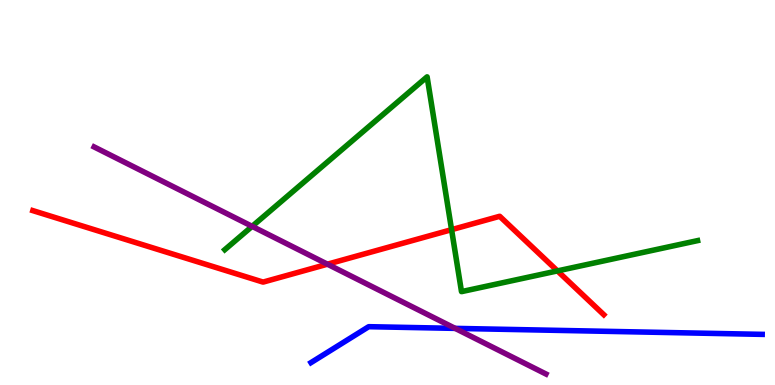[{'lines': ['blue', 'red'], 'intersections': []}, {'lines': ['green', 'red'], 'intersections': [{'x': 5.83, 'y': 4.03}, {'x': 7.19, 'y': 2.96}]}, {'lines': ['purple', 'red'], 'intersections': [{'x': 4.23, 'y': 3.14}]}, {'lines': ['blue', 'green'], 'intersections': []}, {'lines': ['blue', 'purple'], 'intersections': [{'x': 5.87, 'y': 1.47}]}, {'lines': ['green', 'purple'], 'intersections': [{'x': 3.25, 'y': 4.12}]}]